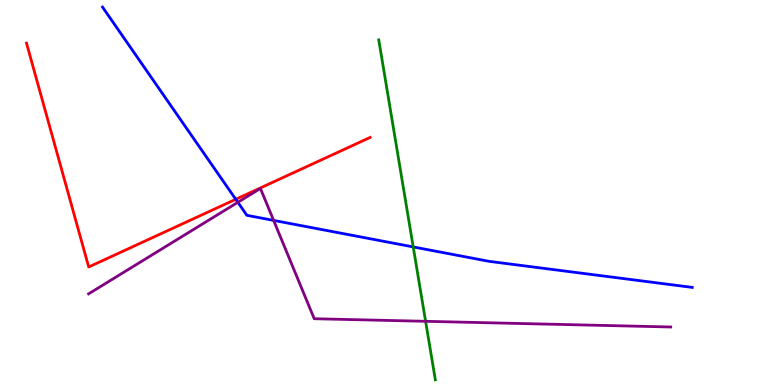[{'lines': ['blue', 'red'], 'intersections': [{'x': 3.04, 'y': 4.82}]}, {'lines': ['green', 'red'], 'intersections': []}, {'lines': ['purple', 'red'], 'intersections': []}, {'lines': ['blue', 'green'], 'intersections': [{'x': 5.33, 'y': 3.59}]}, {'lines': ['blue', 'purple'], 'intersections': [{'x': 3.07, 'y': 4.75}, {'x': 3.53, 'y': 4.28}]}, {'lines': ['green', 'purple'], 'intersections': [{'x': 5.49, 'y': 1.65}]}]